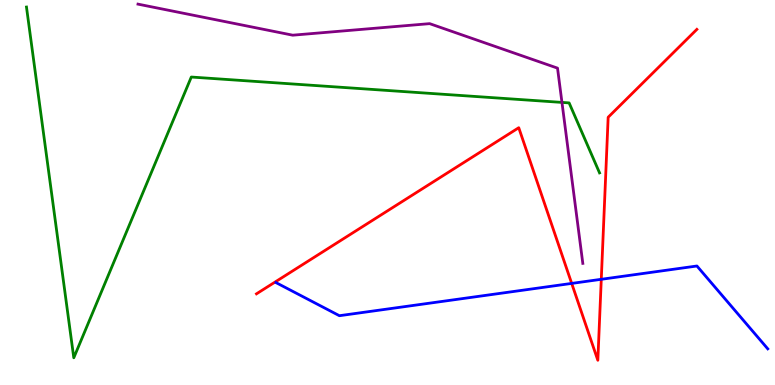[{'lines': ['blue', 'red'], 'intersections': [{'x': 7.38, 'y': 2.64}, {'x': 7.76, 'y': 2.75}]}, {'lines': ['green', 'red'], 'intersections': []}, {'lines': ['purple', 'red'], 'intersections': []}, {'lines': ['blue', 'green'], 'intersections': []}, {'lines': ['blue', 'purple'], 'intersections': []}, {'lines': ['green', 'purple'], 'intersections': [{'x': 7.25, 'y': 7.34}]}]